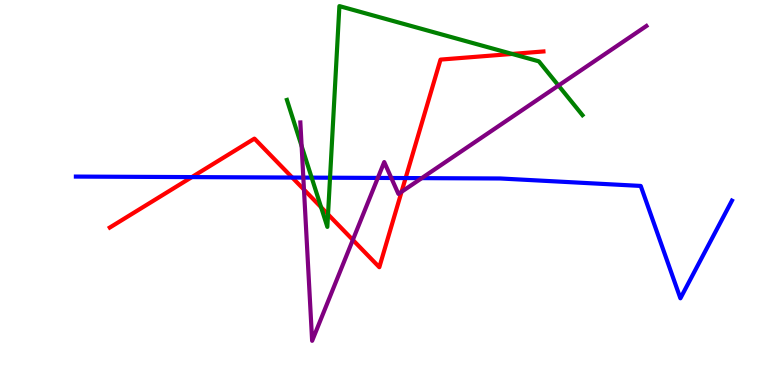[{'lines': ['blue', 'red'], 'intersections': [{'x': 2.48, 'y': 5.4}, {'x': 3.77, 'y': 5.39}, {'x': 5.23, 'y': 5.38}]}, {'lines': ['green', 'red'], 'intersections': [{'x': 4.14, 'y': 4.62}, {'x': 4.23, 'y': 4.43}, {'x': 6.61, 'y': 8.6}]}, {'lines': ['purple', 'red'], 'intersections': [{'x': 3.92, 'y': 5.08}, {'x': 4.55, 'y': 3.77}, {'x': 5.18, 'y': 5.02}]}, {'lines': ['blue', 'green'], 'intersections': [{'x': 4.02, 'y': 5.39}, {'x': 4.26, 'y': 5.38}]}, {'lines': ['blue', 'purple'], 'intersections': [{'x': 3.91, 'y': 5.39}, {'x': 4.88, 'y': 5.38}, {'x': 5.05, 'y': 5.38}, {'x': 5.44, 'y': 5.37}]}, {'lines': ['green', 'purple'], 'intersections': [{'x': 3.89, 'y': 6.2}, {'x': 7.21, 'y': 7.78}]}]